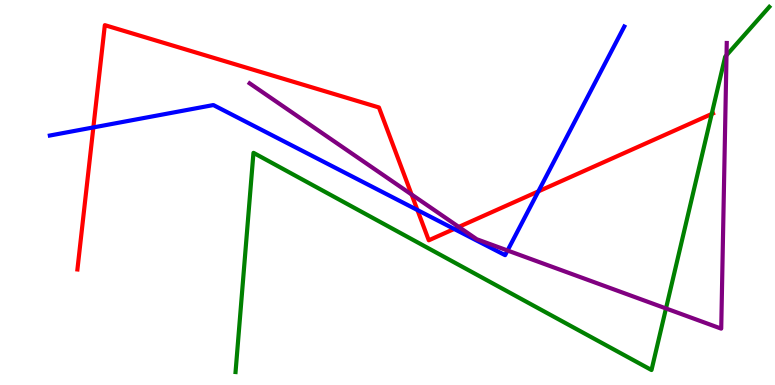[{'lines': ['blue', 'red'], 'intersections': [{'x': 1.2, 'y': 6.69}, {'x': 5.39, 'y': 4.54}, {'x': 5.86, 'y': 4.05}, {'x': 6.95, 'y': 5.03}]}, {'lines': ['green', 'red'], 'intersections': [{'x': 9.18, 'y': 7.04}]}, {'lines': ['purple', 'red'], 'intersections': [{'x': 5.31, 'y': 4.95}, {'x': 5.92, 'y': 4.11}]}, {'lines': ['blue', 'green'], 'intersections': []}, {'lines': ['blue', 'purple'], 'intersections': [{'x': 6.55, 'y': 3.49}]}, {'lines': ['green', 'purple'], 'intersections': [{'x': 8.59, 'y': 1.99}, {'x': 9.37, 'y': 8.57}]}]